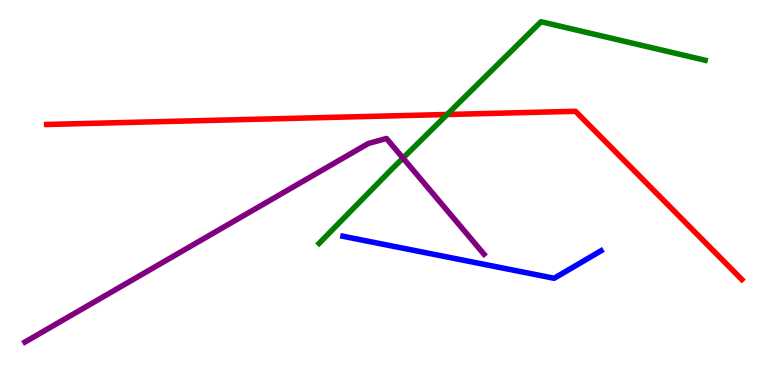[{'lines': ['blue', 'red'], 'intersections': []}, {'lines': ['green', 'red'], 'intersections': [{'x': 5.77, 'y': 7.03}]}, {'lines': ['purple', 'red'], 'intersections': []}, {'lines': ['blue', 'green'], 'intersections': []}, {'lines': ['blue', 'purple'], 'intersections': []}, {'lines': ['green', 'purple'], 'intersections': [{'x': 5.2, 'y': 5.89}]}]